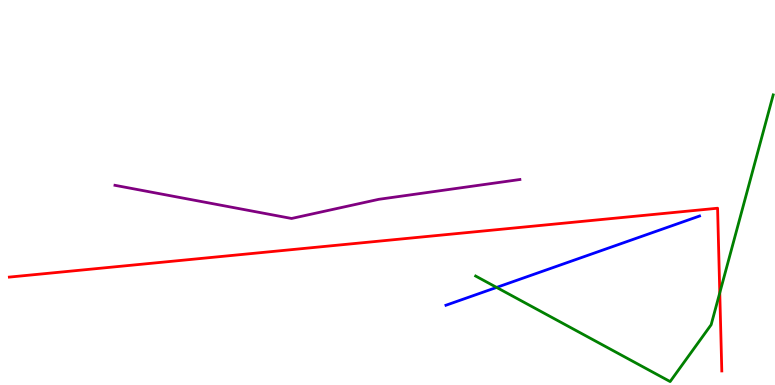[{'lines': ['blue', 'red'], 'intersections': []}, {'lines': ['green', 'red'], 'intersections': [{'x': 9.29, 'y': 2.4}]}, {'lines': ['purple', 'red'], 'intersections': []}, {'lines': ['blue', 'green'], 'intersections': [{'x': 6.41, 'y': 2.53}]}, {'lines': ['blue', 'purple'], 'intersections': []}, {'lines': ['green', 'purple'], 'intersections': []}]